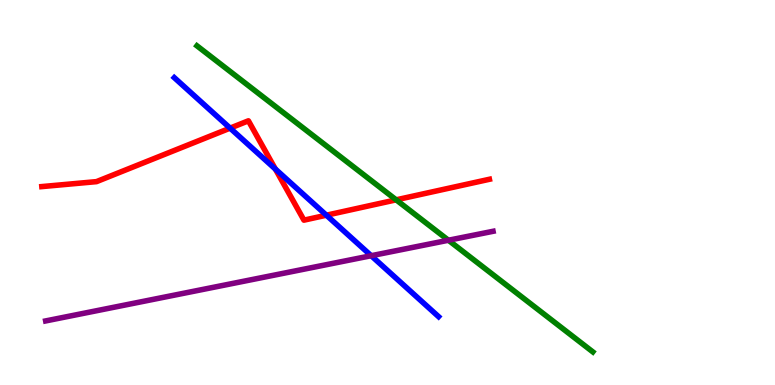[{'lines': ['blue', 'red'], 'intersections': [{'x': 2.97, 'y': 6.67}, {'x': 3.55, 'y': 5.61}, {'x': 4.21, 'y': 4.41}]}, {'lines': ['green', 'red'], 'intersections': [{'x': 5.11, 'y': 4.81}]}, {'lines': ['purple', 'red'], 'intersections': []}, {'lines': ['blue', 'green'], 'intersections': []}, {'lines': ['blue', 'purple'], 'intersections': [{'x': 4.79, 'y': 3.36}]}, {'lines': ['green', 'purple'], 'intersections': [{'x': 5.79, 'y': 3.76}]}]